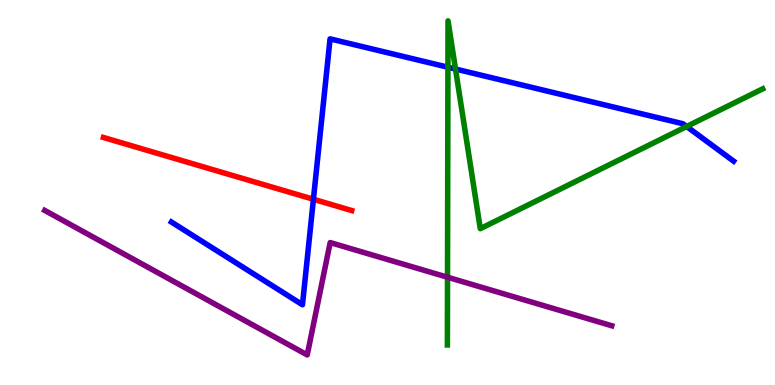[{'lines': ['blue', 'red'], 'intersections': [{'x': 4.04, 'y': 4.82}]}, {'lines': ['green', 'red'], 'intersections': []}, {'lines': ['purple', 'red'], 'intersections': []}, {'lines': ['blue', 'green'], 'intersections': [{'x': 5.78, 'y': 8.25}, {'x': 5.88, 'y': 8.21}, {'x': 8.86, 'y': 6.71}]}, {'lines': ['blue', 'purple'], 'intersections': []}, {'lines': ['green', 'purple'], 'intersections': [{'x': 5.77, 'y': 2.8}]}]